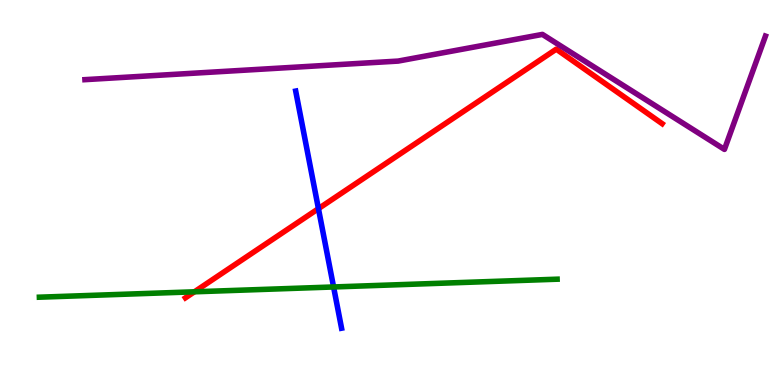[{'lines': ['blue', 'red'], 'intersections': [{'x': 4.11, 'y': 4.58}]}, {'lines': ['green', 'red'], 'intersections': [{'x': 2.51, 'y': 2.42}]}, {'lines': ['purple', 'red'], 'intersections': []}, {'lines': ['blue', 'green'], 'intersections': [{'x': 4.3, 'y': 2.55}]}, {'lines': ['blue', 'purple'], 'intersections': []}, {'lines': ['green', 'purple'], 'intersections': []}]